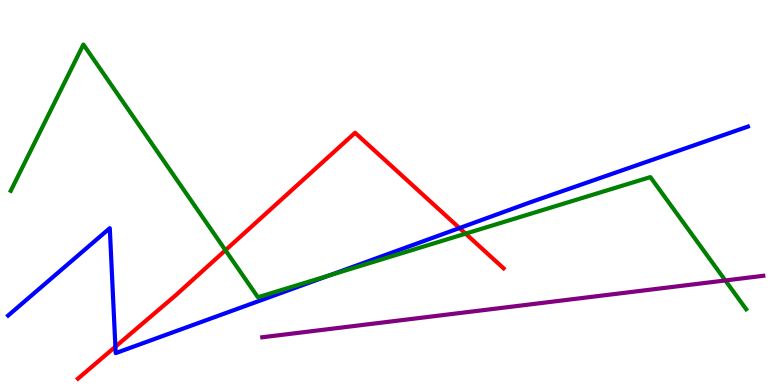[{'lines': ['blue', 'red'], 'intersections': [{'x': 1.49, 'y': 0.994}, {'x': 5.93, 'y': 4.08}]}, {'lines': ['green', 'red'], 'intersections': [{'x': 2.91, 'y': 3.5}, {'x': 6.01, 'y': 3.93}]}, {'lines': ['purple', 'red'], 'intersections': []}, {'lines': ['blue', 'green'], 'intersections': [{'x': 4.25, 'y': 2.85}]}, {'lines': ['blue', 'purple'], 'intersections': []}, {'lines': ['green', 'purple'], 'intersections': [{'x': 9.36, 'y': 2.72}]}]